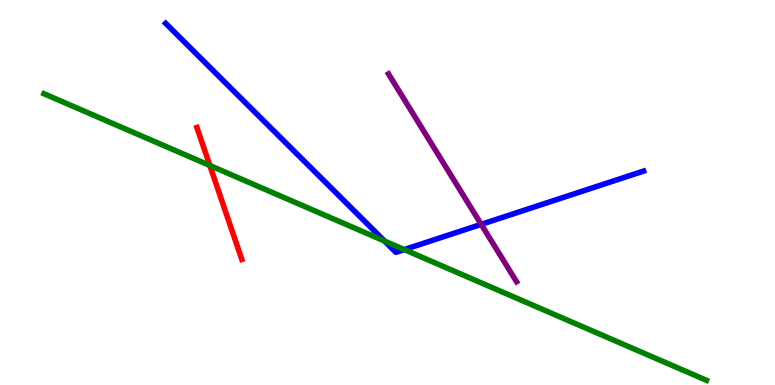[{'lines': ['blue', 'red'], 'intersections': []}, {'lines': ['green', 'red'], 'intersections': [{'x': 2.71, 'y': 5.7}]}, {'lines': ['purple', 'red'], 'intersections': []}, {'lines': ['blue', 'green'], 'intersections': [{'x': 4.96, 'y': 3.74}, {'x': 5.22, 'y': 3.52}]}, {'lines': ['blue', 'purple'], 'intersections': [{'x': 6.21, 'y': 4.17}]}, {'lines': ['green', 'purple'], 'intersections': []}]